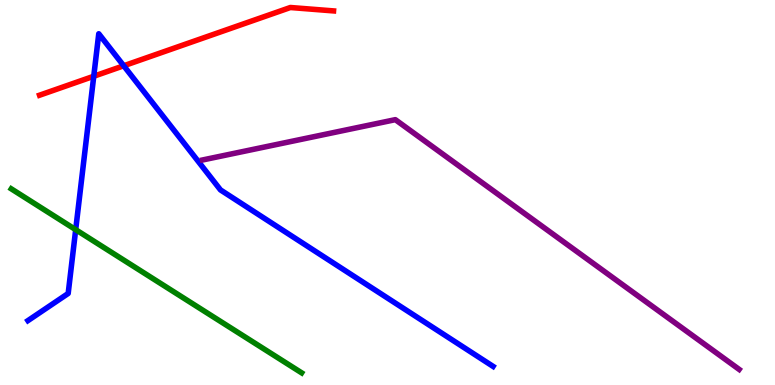[{'lines': ['blue', 'red'], 'intersections': [{'x': 1.21, 'y': 8.02}, {'x': 1.6, 'y': 8.29}]}, {'lines': ['green', 'red'], 'intersections': []}, {'lines': ['purple', 'red'], 'intersections': []}, {'lines': ['blue', 'green'], 'intersections': [{'x': 0.977, 'y': 4.03}]}, {'lines': ['blue', 'purple'], 'intersections': []}, {'lines': ['green', 'purple'], 'intersections': []}]